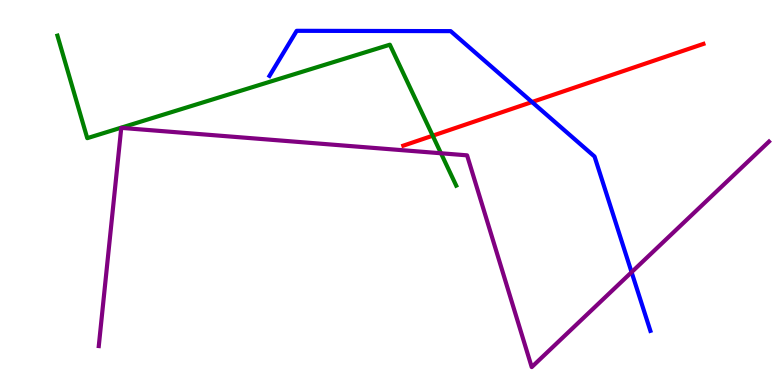[{'lines': ['blue', 'red'], 'intersections': [{'x': 6.86, 'y': 7.35}]}, {'lines': ['green', 'red'], 'intersections': [{'x': 5.58, 'y': 6.48}]}, {'lines': ['purple', 'red'], 'intersections': []}, {'lines': ['blue', 'green'], 'intersections': []}, {'lines': ['blue', 'purple'], 'intersections': [{'x': 8.15, 'y': 2.93}]}, {'lines': ['green', 'purple'], 'intersections': [{'x': 5.69, 'y': 6.02}]}]